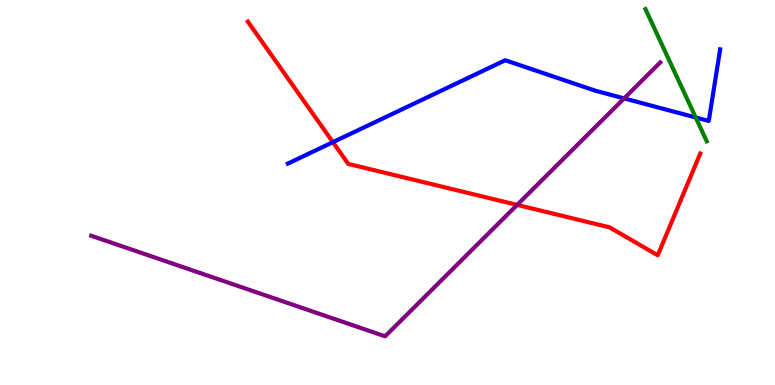[{'lines': ['blue', 'red'], 'intersections': [{'x': 4.3, 'y': 6.31}]}, {'lines': ['green', 'red'], 'intersections': []}, {'lines': ['purple', 'red'], 'intersections': [{'x': 6.67, 'y': 4.68}]}, {'lines': ['blue', 'green'], 'intersections': [{'x': 8.98, 'y': 6.95}]}, {'lines': ['blue', 'purple'], 'intersections': [{'x': 8.05, 'y': 7.44}]}, {'lines': ['green', 'purple'], 'intersections': []}]